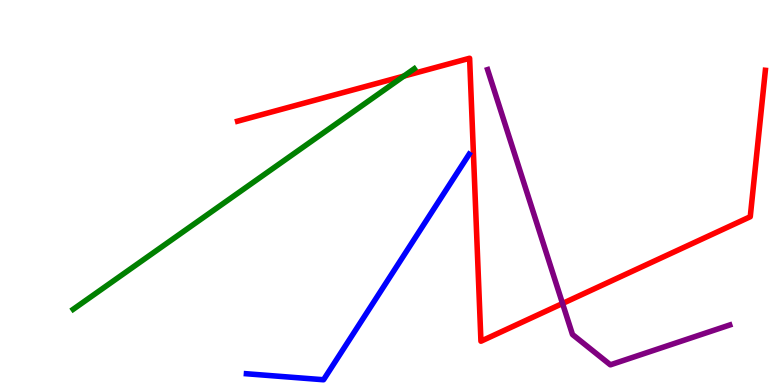[{'lines': ['blue', 'red'], 'intersections': []}, {'lines': ['green', 'red'], 'intersections': [{'x': 5.21, 'y': 8.02}]}, {'lines': ['purple', 'red'], 'intersections': [{'x': 7.26, 'y': 2.12}]}, {'lines': ['blue', 'green'], 'intersections': []}, {'lines': ['blue', 'purple'], 'intersections': []}, {'lines': ['green', 'purple'], 'intersections': []}]